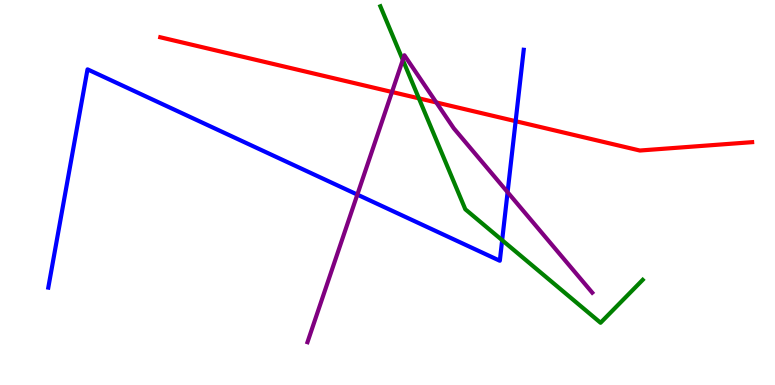[{'lines': ['blue', 'red'], 'intersections': [{'x': 6.65, 'y': 6.85}]}, {'lines': ['green', 'red'], 'intersections': [{'x': 5.4, 'y': 7.45}]}, {'lines': ['purple', 'red'], 'intersections': [{'x': 5.06, 'y': 7.61}, {'x': 5.63, 'y': 7.34}]}, {'lines': ['blue', 'green'], 'intersections': [{'x': 6.48, 'y': 3.76}]}, {'lines': ['blue', 'purple'], 'intersections': [{'x': 4.61, 'y': 4.95}, {'x': 6.55, 'y': 5.01}]}, {'lines': ['green', 'purple'], 'intersections': [{'x': 5.2, 'y': 8.44}]}]